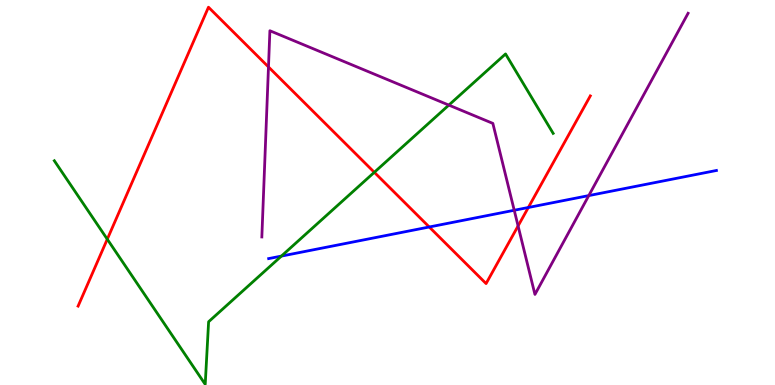[{'lines': ['blue', 'red'], 'intersections': [{'x': 5.54, 'y': 4.1}, {'x': 6.82, 'y': 4.61}]}, {'lines': ['green', 'red'], 'intersections': [{'x': 1.38, 'y': 3.79}, {'x': 4.83, 'y': 5.52}]}, {'lines': ['purple', 'red'], 'intersections': [{'x': 3.46, 'y': 8.26}, {'x': 6.69, 'y': 4.13}]}, {'lines': ['blue', 'green'], 'intersections': [{'x': 3.63, 'y': 3.35}]}, {'lines': ['blue', 'purple'], 'intersections': [{'x': 6.64, 'y': 4.54}, {'x': 7.6, 'y': 4.92}]}, {'lines': ['green', 'purple'], 'intersections': [{'x': 5.79, 'y': 7.27}]}]